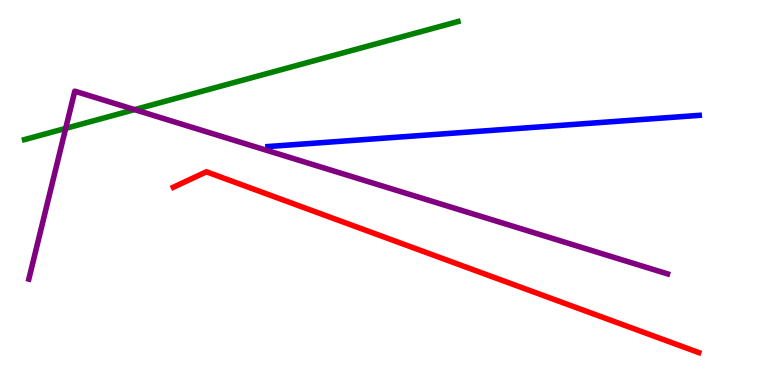[{'lines': ['blue', 'red'], 'intersections': []}, {'lines': ['green', 'red'], 'intersections': []}, {'lines': ['purple', 'red'], 'intersections': []}, {'lines': ['blue', 'green'], 'intersections': []}, {'lines': ['blue', 'purple'], 'intersections': []}, {'lines': ['green', 'purple'], 'intersections': [{'x': 0.848, 'y': 6.67}, {'x': 1.74, 'y': 7.15}]}]